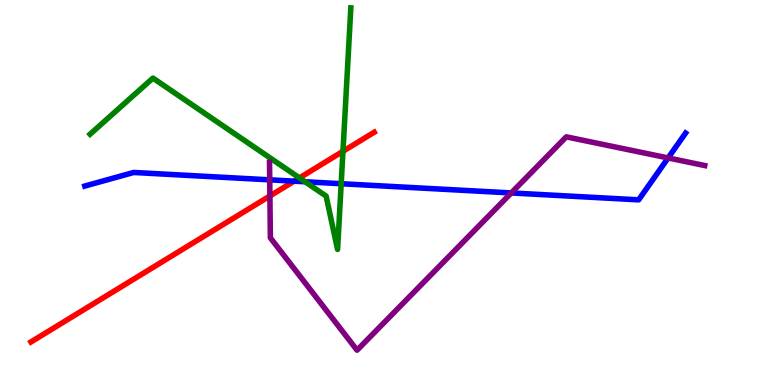[{'lines': ['blue', 'red'], 'intersections': [{'x': 3.8, 'y': 5.29}]}, {'lines': ['green', 'red'], 'intersections': [{'x': 3.86, 'y': 5.38}, {'x': 4.43, 'y': 6.07}]}, {'lines': ['purple', 'red'], 'intersections': [{'x': 3.48, 'y': 4.91}]}, {'lines': ['blue', 'green'], 'intersections': [{'x': 3.94, 'y': 5.28}, {'x': 4.4, 'y': 5.23}]}, {'lines': ['blue', 'purple'], 'intersections': [{'x': 3.48, 'y': 5.33}, {'x': 6.6, 'y': 4.99}, {'x': 8.62, 'y': 5.9}]}, {'lines': ['green', 'purple'], 'intersections': []}]